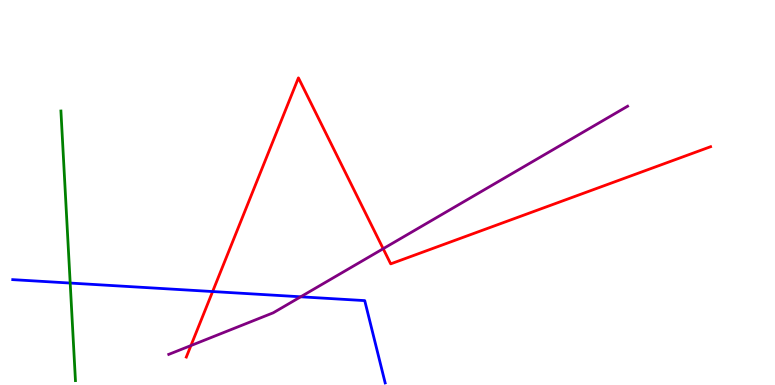[{'lines': ['blue', 'red'], 'intersections': [{'x': 2.74, 'y': 2.43}]}, {'lines': ['green', 'red'], 'intersections': []}, {'lines': ['purple', 'red'], 'intersections': [{'x': 2.46, 'y': 1.02}, {'x': 4.94, 'y': 3.54}]}, {'lines': ['blue', 'green'], 'intersections': [{'x': 0.906, 'y': 2.65}]}, {'lines': ['blue', 'purple'], 'intersections': [{'x': 3.88, 'y': 2.29}]}, {'lines': ['green', 'purple'], 'intersections': []}]